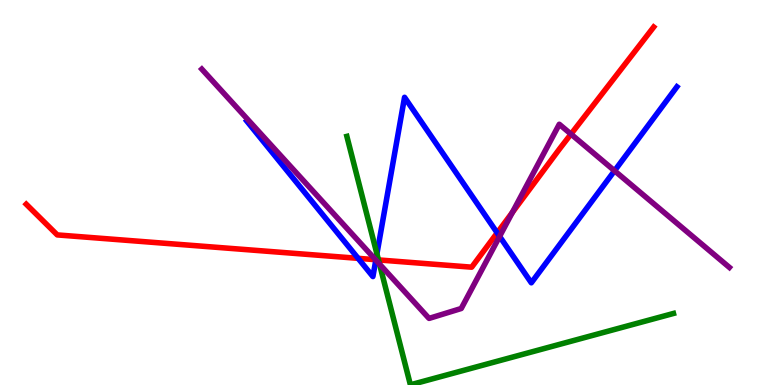[{'lines': ['blue', 'red'], 'intersections': [{'x': 4.62, 'y': 3.29}, {'x': 4.85, 'y': 3.25}, {'x': 6.42, 'y': 3.95}]}, {'lines': ['green', 'red'], 'intersections': [{'x': 4.88, 'y': 3.25}]}, {'lines': ['purple', 'red'], 'intersections': [{'x': 4.85, 'y': 3.25}, {'x': 6.61, 'y': 4.48}, {'x': 7.37, 'y': 6.52}]}, {'lines': ['blue', 'green'], 'intersections': [{'x': 4.86, 'y': 3.41}]}, {'lines': ['blue', 'purple'], 'intersections': [{'x': 4.85, 'y': 3.25}, {'x': 6.45, 'y': 3.86}, {'x': 7.93, 'y': 5.56}]}, {'lines': ['green', 'purple'], 'intersections': [{'x': 4.9, 'y': 3.14}]}]